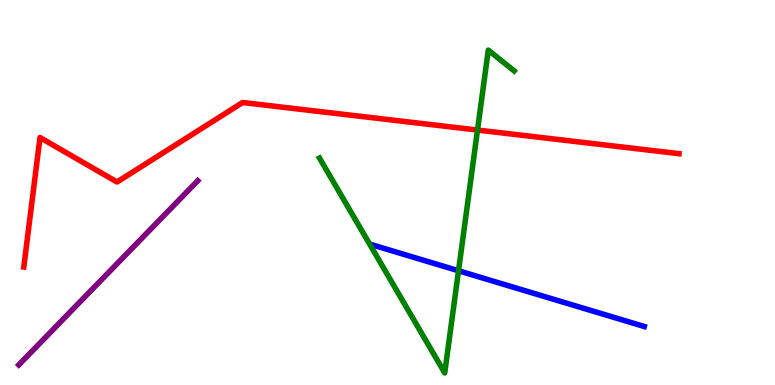[{'lines': ['blue', 'red'], 'intersections': []}, {'lines': ['green', 'red'], 'intersections': [{'x': 6.16, 'y': 6.62}]}, {'lines': ['purple', 'red'], 'intersections': []}, {'lines': ['blue', 'green'], 'intersections': [{'x': 5.92, 'y': 2.97}]}, {'lines': ['blue', 'purple'], 'intersections': []}, {'lines': ['green', 'purple'], 'intersections': []}]